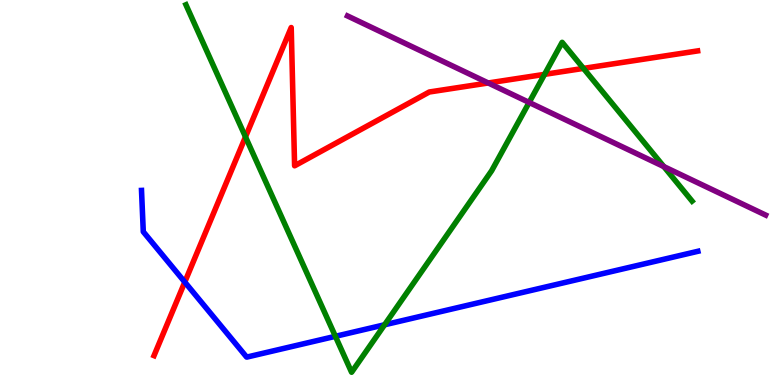[{'lines': ['blue', 'red'], 'intersections': [{'x': 2.38, 'y': 2.67}]}, {'lines': ['green', 'red'], 'intersections': [{'x': 3.17, 'y': 6.44}, {'x': 7.03, 'y': 8.07}, {'x': 7.53, 'y': 8.22}]}, {'lines': ['purple', 'red'], 'intersections': [{'x': 6.3, 'y': 7.84}]}, {'lines': ['blue', 'green'], 'intersections': [{'x': 4.33, 'y': 1.26}, {'x': 4.96, 'y': 1.56}]}, {'lines': ['blue', 'purple'], 'intersections': []}, {'lines': ['green', 'purple'], 'intersections': [{'x': 6.83, 'y': 7.34}, {'x': 8.57, 'y': 5.67}]}]